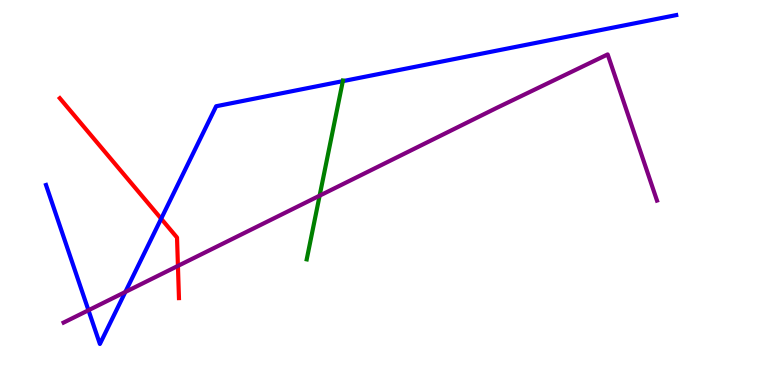[{'lines': ['blue', 'red'], 'intersections': [{'x': 2.08, 'y': 4.32}]}, {'lines': ['green', 'red'], 'intersections': []}, {'lines': ['purple', 'red'], 'intersections': [{'x': 2.3, 'y': 3.09}]}, {'lines': ['blue', 'green'], 'intersections': [{'x': 4.42, 'y': 7.89}]}, {'lines': ['blue', 'purple'], 'intersections': [{'x': 1.14, 'y': 1.94}, {'x': 1.62, 'y': 2.42}]}, {'lines': ['green', 'purple'], 'intersections': [{'x': 4.12, 'y': 4.92}]}]